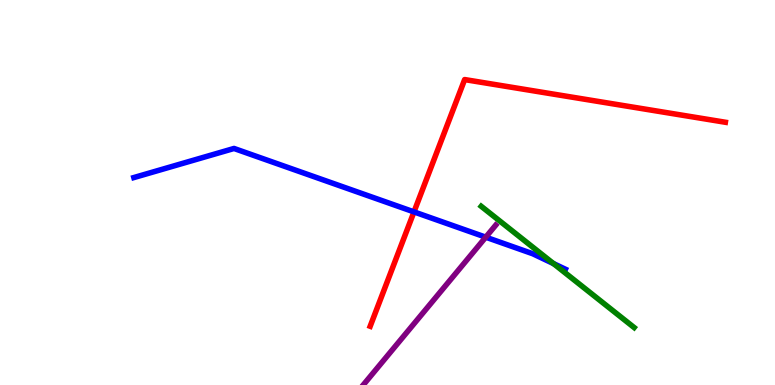[{'lines': ['blue', 'red'], 'intersections': [{'x': 5.34, 'y': 4.5}]}, {'lines': ['green', 'red'], 'intersections': []}, {'lines': ['purple', 'red'], 'intersections': []}, {'lines': ['blue', 'green'], 'intersections': [{'x': 7.14, 'y': 3.15}]}, {'lines': ['blue', 'purple'], 'intersections': [{'x': 6.27, 'y': 3.84}]}, {'lines': ['green', 'purple'], 'intersections': []}]